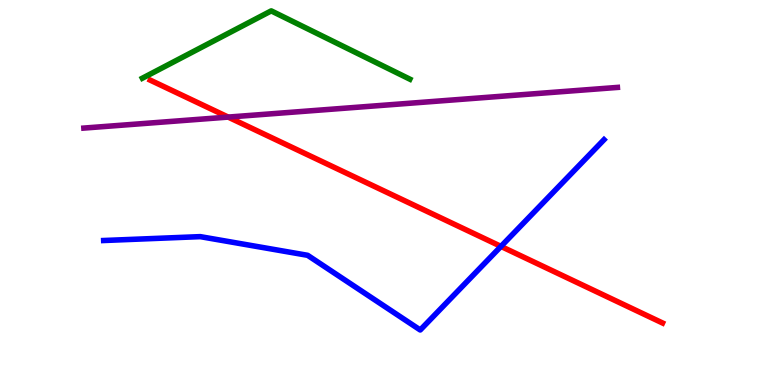[{'lines': ['blue', 'red'], 'intersections': [{'x': 6.46, 'y': 3.6}]}, {'lines': ['green', 'red'], 'intersections': []}, {'lines': ['purple', 'red'], 'intersections': [{'x': 2.94, 'y': 6.96}]}, {'lines': ['blue', 'green'], 'intersections': []}, {'lines': ['blue', 'purple'], 'intersections': []}, {'lines': ['green', 'purple'], 'intersections': []}]